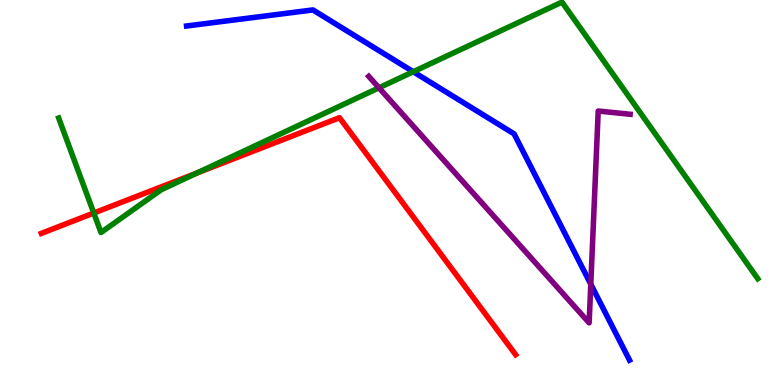[{'lines': ['blue', 'red'], 'intersections': []}, {'lines': ['green', 'red'], 'intersections': [{'x': 1.21, 'y': 4.47}, {'x': 2.54, 'y': 5.51}]}, {'lines': ['purple', 'red'], 'intersections': []}, {'lines': ['blue', 'green'], 'intersections': [{'x': 5.33, 'y': 8.14}]}, {'lines': ['blue', 'purple'], 'intersections': [{'x': 7.62, 'y': 2.62}]}, {'lines': ['green', 'purple'], 'intersections': [{'x': 4.89, 'y': 7.72}]}]